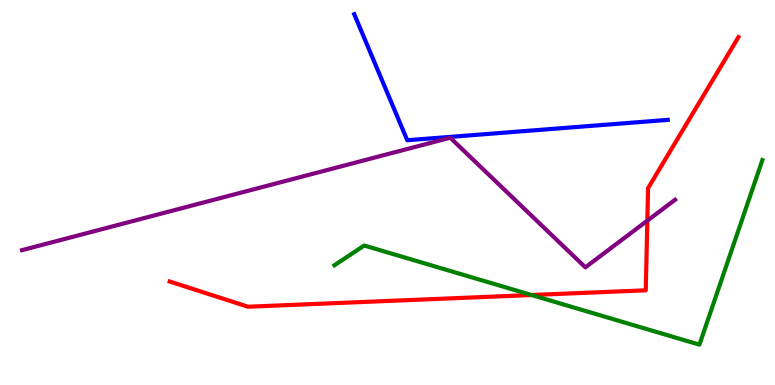[{'lines': ['blue', 'red'], 'intersections': []}, {'lines': ['green', 'red'], 'intersections': [{'x': 6.86, 'y': 2.34}]}, {'lines': ['purple', 'red'], 'intersections': [{'x': 8.35, 'y': 4.27}]}, {'lines': ['blue', 'green'], 'intersections': []}, {'lines': ['blue', 'purple'], 'intersections': []}, {'lines': ['green', 'purple'], 'intersections': []}]